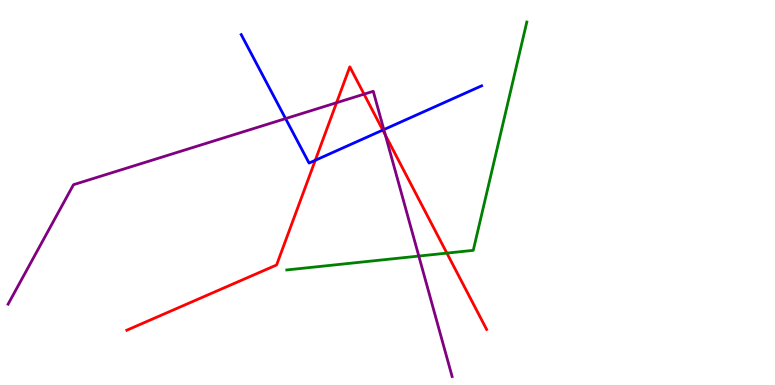[{'lines': ['blue', 'red'], 'intersections': [{'x': 4.07, 'y': 5.84}, {'x': 4.94, 'y': 6.62}]}, {'lines': ['green', 'red'], 'intersections': [{'x': 5.77, 'y': 3.43}]}, {'lines': ['purple', 'red'], 'intersections': [{'x': 4.34, 'y': 7.33}, {'x': 4.7, 'y': 7.55}, {'x': 4.97, 'y': 6.49}]}, {'lines': ['blue', 'green'], 'intersections': []}, {'lines': ['blue', 'purple'], 'intersections': [{'x': 3.68, 'y': 6.92}, {'x': 4.95, 'y': 6.63}]}, {'lines': ['green', 'purple'], 'intersections': [{'x': 5.4, 'y': 3.35}]}]